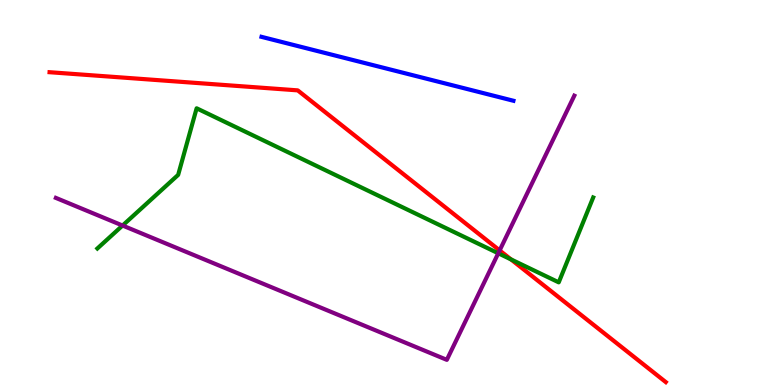[{'lines': ['blue', 'red'], 'intersections': []}, {'lines': ['green', 'red'], 'intersections': [{'x': 6.59, 'y': 3.26}]}, {'lines': ['purple', 'red'], 'intersections': [{'x': 6.45, 'y': 3.5}]}, {'lines': ['blue', 'green'], 'intersections': []}, {'lines': ['blue', 'purple'], 'intersections': []}, {'lines': ['green', 'purple'], 'intersections': [{'x': 1.58, 'y': 4.14}, {'x': 6.43, 'y': 3.42}]}]